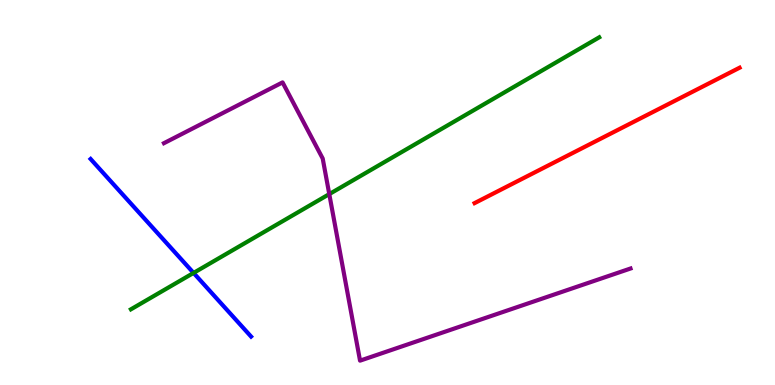[{'lines': ['blue', 'red'], 'intersections': []}, {'lines': ['green', 'red'], 'intersections': []}, {'lines': ['purple', 'red'], 'intersections': []}, {'lines': ['blue', 'green'], 'intersections': [{'x': 2.5, 'y': 2.91}]}, {'lines': ['blue', 'purple'], 'intersections': []}, {'lines': ['green', 'purple'], 'intersections': [{'x': 4.25, 'y': 4.96}]}]